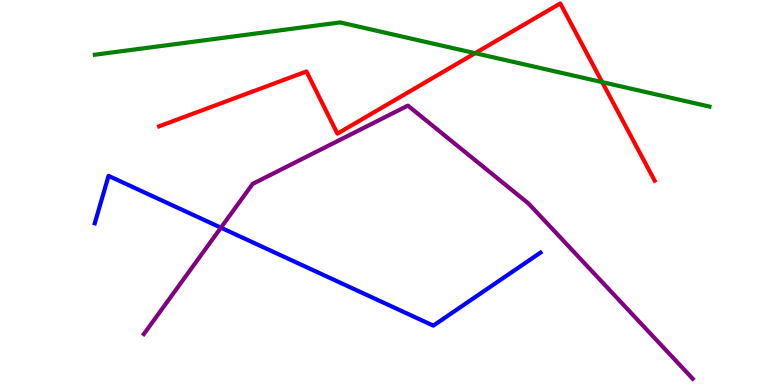[{'lines': ['blue', 'red'], 'intersections': []}, {'lines': ['green', 'red'], 'intersections': [{'x': 6.13, 'y': 8.62}, {'x': 7.77, 'y': 7.87}]}, {'lines': ['purple', 'red'], 'intersections': []}, {'lines': ['blue', 'green'], 'intersections': []}, {'lines': ['blue', 'purple'], 'intersections': [{'x': 2.85, 'y': 4.09}]}, {'lines': ['green', 'purple'], 'intersections': []}]